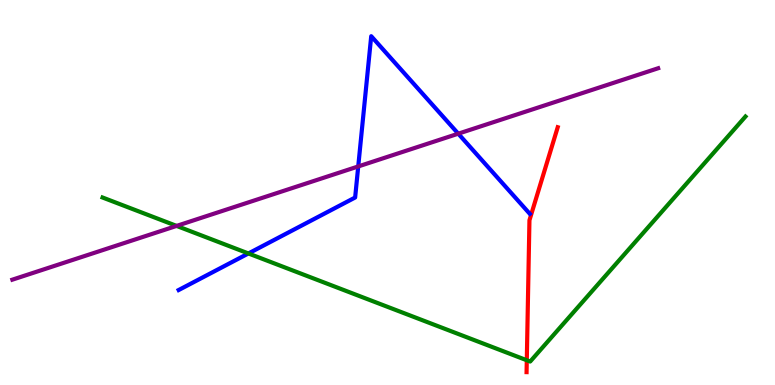[{'lines': ['blue', 'red'], 'intersections': []}, {'lines': ['green', 'red'], 'intersections': [{'x': 6.8, 'y': 0.643}]}, {'lines': ['purple', 'red'], 'intersections': []}, {'lines': ['blue', 'green'], 'intersections': [{'x': 3.21, 'y': 3.42}]}, {'lines': ['blue', 'purple'], 'intersections': [{'x': 4.62, 'y': 5.68}, {'x': 5.91, 'y': 6.53}]}, {'lines': ['green', 'purple'], 'intersections': [{'x': 2.28, 'y': 4.13}]}]